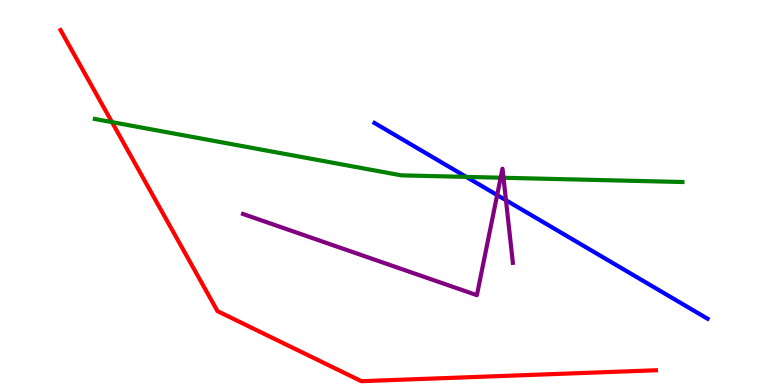[{'lines': ['blue', 'red'], 'intersections': []}, {'lines': ['green', 'red'], 'intersections': [{'x': 1.44, 'y': 6.83}]}, {'lines': ['purple', 'red'], 'intersections': []}, {'lines': ['blue', 'green'], 'intersections': [{'x': 6.02, 'y': 5.41}]}, {'lines': ['blue', 'purple'], 'intersections': [{'x': 6.41, 'y': 4.93}, {'x': 6.53, 'y': 4.8}]}, {'lines': ['green', 'purple'], 'intersections': [{'x': 6.46, 'y': 5.38}, {'x': 6.5, 'y': 5.38}]}]